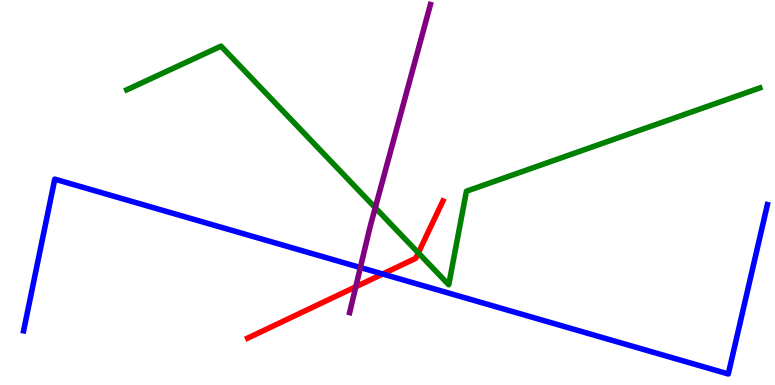[{'lines': ['blue', 'red'], 'intersections': [{'x': 4.94, 'y': 2.88}]}, {'lines': ['green', 'red'], 'intersections': [{'x': 5.4, 'y': 3.43}]}, {'lines': ['purple', 'red'], 'intersections': [{'x': 4.59, 'y': 2.55}]}, {'lines': ['blue', 'green'], 'intersections': []}, {'lines': ['blue', 'purple'], 'intersections': [{'x': 4.65, 'y': 3.05}]}, {'lines': ['green', 'purple'], 'intersections': [{'x': 4.84, 'y': 4.6}]}]